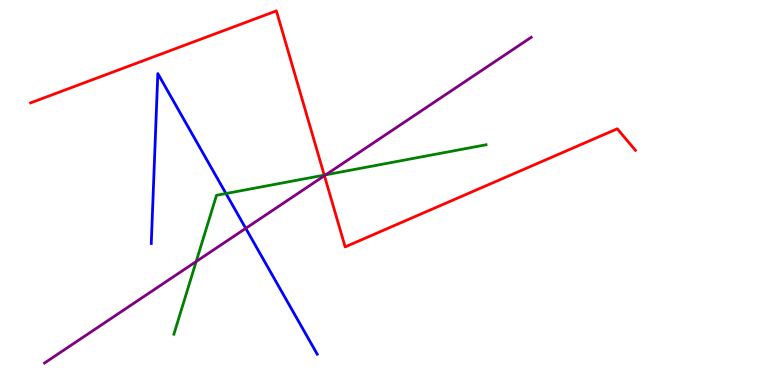[{'lines': ['blue', 'red'], 'intersections': []}, {'lines': ['green', 'red'], 'intersections': [{'x': 4.18, 'y': 5.45}]}, {'lines': ['purple', 'red'], 'intersections': [{'x': 4.19, 'y': 5.44}]}, {'lines': ['blue', 'green'], 'intersections': [{'x': 2.92, 'y': 4.97}]}, {'lines': ['blue', 'purple'], 'intersections': [{'x': 3.17, 'y': 4.07}]}, {'lines': ['green', 'purple'], 'intersections': [{'x': 2.53, 'y': 3.21}, {'x': 4.2, 'y': 5.46}]}]